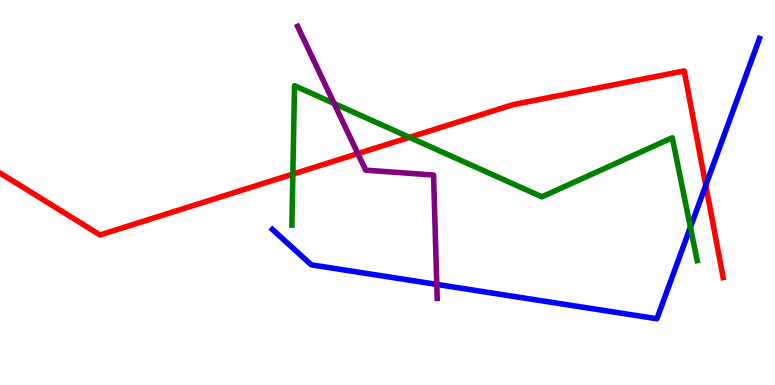[{'lines': ['blue', 'red'], 'intersections': [{'x': 9.11, 'y': 5.19}]}, {'lines': ['green', 'red'], 'intersections': [{'x': 3.78, 'y': 5.48}, {'x': 5.28, 'y': 6.43}]}, {'lines': ['purple', 'red'], 'intersections': [{'x': 4.62, 'y': 6.01}]}, {'lines': ['blue', 'green'], 'intersections': [{'x': 8.91, 'y': 4.1}]}, {'lines': ['blue', 'purple'], 'intersections': [{'x': 5.64, 'y': 2.61}]}, {'lines': ['green', 'purple'], 'intersections': [{'x': 4.31, 'y': 7.31}]}]